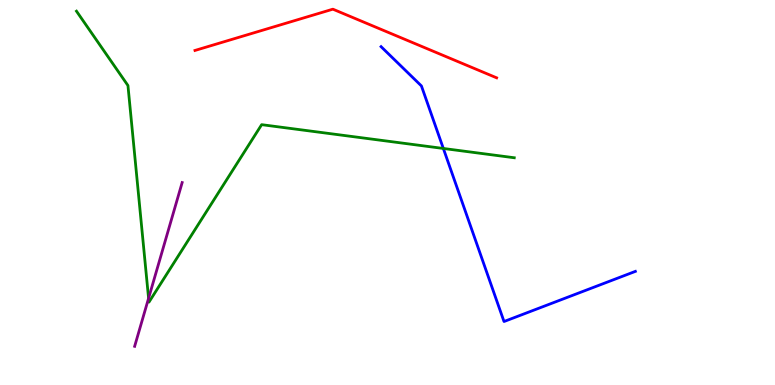[{'lines': ['blue', 'red'], 'intersections': []}, {'lines': ['green', 'red'], 'intersections': []}, {'lines': ['purple', 'red'], 'intersections': []}, {'lines': ['blue', 'green'], 'intersections': [{'x': 5.72, 'y': 6.14}]}, {'lines': ['blue', 'purple'], 'intersections': []}, {'lines': ['green', 'purple'], 'intersections': [{'x': 1.92, 'y': 2.25}]}]